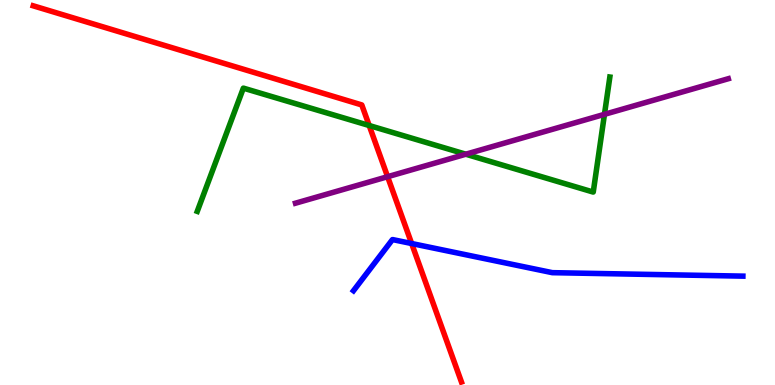[{'lines': ['blue', 'red'], 'intersections': [{'x': 5.31, 'y': 3.67}]}, {'lines': ['green', 'red'], 'intersections': [{'x': 4.76, 'y': 6.74}]}, {'lines': ['purple', 'red'], 'intersections': [{'x': 5.0, 'y': 5.41}]}, {'lines': ['blue', 'green'], 'intersections': []}, {'lines': ['blue', 'purple'], 'intersections': []}, {'lines': ['green', 'purple'], 'intersections': [{'x': 6.01, 'y': 5.99}, {'x': 7.8, 'y': 7.03}]}]